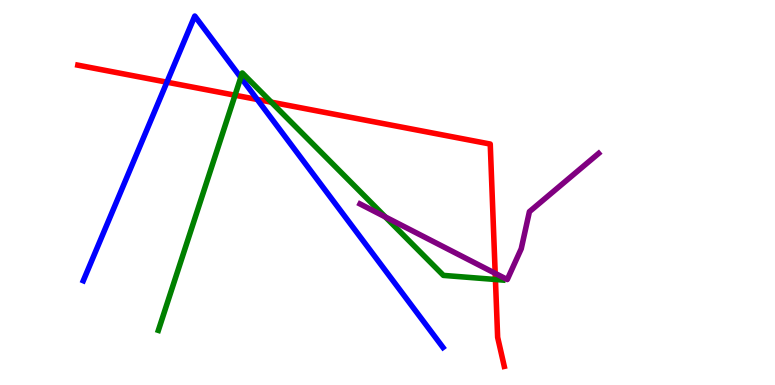[{'lines': ['blue', 'red'], 'intersections': [{'x': 2.15, 'y': 7.87}, {'x': 3.32, 'y': 7.42}]}, {'lines': ['green', 'red'], 'intersections': [{'x': 3.03, 'y': 7.53}, {'x': 3.5, 'y': 7.35}, {'x': 6.39, 'y': 2.74}]}, {'lines': ['purple', 'red'], 'intersections': [{'x': 6.39, 'y': 2.9}]}, {'lines': ['blue', 'green'], 'intersections': [{'x': 3.11, 'y': 7.99}]}, {'lines': ['blue', 'purple'], 'intersections': []}, {'lines': ['green', 'purple'], 'intersections': [{'x': 4.97, 'y': 4.36}]}]